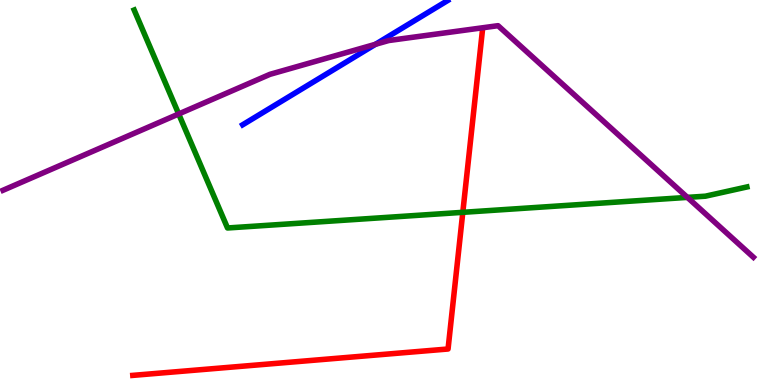[{'lines': ['blue', 'red'], 'intersections': []}, {'lines': ['green', 'red'], 'intersections': [{'x': 5.97, 'y': 4.49}]}, {'lines': ['purple', 'red'], 'intersections': []}, {'lines': ['blue', 'green'], 'intersections': []}, {'lines': ['blue', 'purple'], 'intersections': [{'x': 4.84, 'y': 8.85}]}, {'lines': ['green', 'purple'], 'intersections': [{'x': 2.31, 'y': 7.04}, {'x': 8.87, 'y': 4.87}]}]